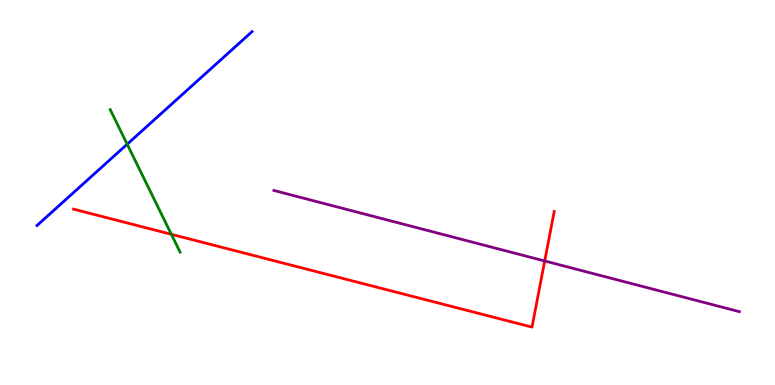[{'lines': ['blue', 'red'], 'intersections': []}, {'lines': ['green', 'red'], 'intersections': [{'x': 2.21, 'y': 3.91}]}, {'lines': ['purple', 'red'], 'intersections': [{'x': 7.03, 'y': 3.22}]}, {'lines': ['blue', 'green'], 'intersections': [{'x': 1.64, 'y': 6.25}]}, {'lines': ['blue', 'purple'], 'intersections': []}, {'lines': ['green', 'purple'], 'intersections': []}]